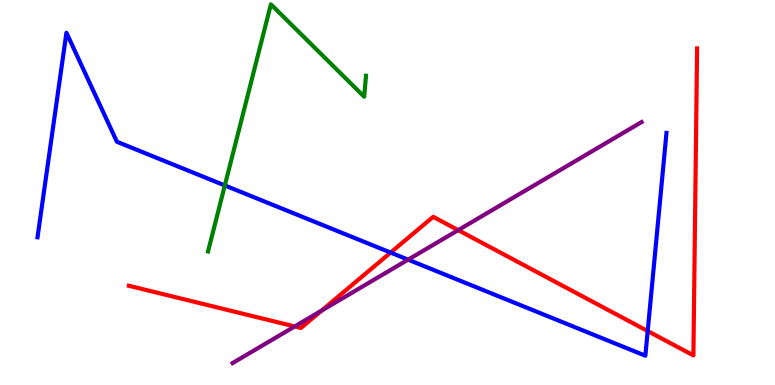[{'lines': ['blue', 'red'], 'intersections': [{'x': 5.04, 'y': 3.44}, {'x': 8.36, 'y': 1.4}]}, {'lines': ['green', 'red'], 'intersections': []}, {'lines': ['purple', 'red'], 'intersections': [{'x': 3.8, 'y': 1.52}, {'x': 4.15, 'y': 1.93}, {'x': 5.91, 'y': 4.02}]}, {'lines': ['blue', 'green'], 'intersections': [{'x': 2.9, 'y': 5.18}]}, {'lines': ['blue', 'purple'], 'intersections': [{'x': 5.27, 'y': 3.26}]}, {'lines': ['green', 'purple'], 'intersections': []}]